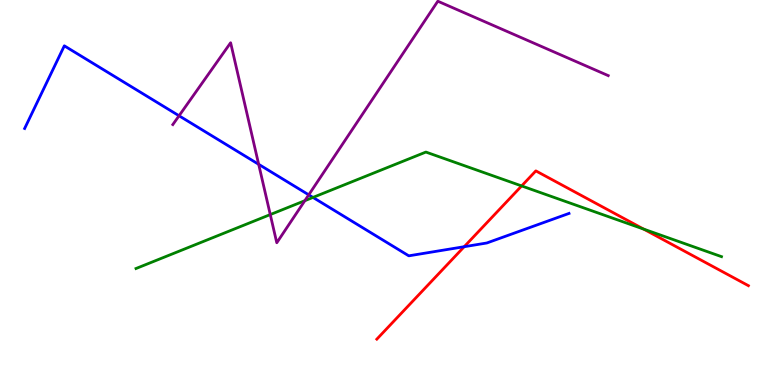[{'lines': ['blue', 'red'], 'intersections': [{'x': 5.99, 'y': 3.59}]}, {'lines': ['green', 'red'], 'intersections': [{'x': 6.73, 'y': 5.17}, {'x': 8.3, 'y': 4.05}]}, {'lines': ['purple', 'red'], 'intersections': []}, {'lines': ['blue', 'green'], 'intersections': [{'x': 4.04, 'y': 4.87}]}, {'lines': ['blue', 'purple'], 'intersections': [{'x': 2.31, 'y': 6.99}, {'x': 3.34, 'y': 5.73}, {'x': 3.98, 'y': 4.94}]}, {'lines': ['green', 'purple'], 'intersections': [{'x': 3.49, 'y': 4.43}, {'x': 3.93, 'y': 4.79}]}]